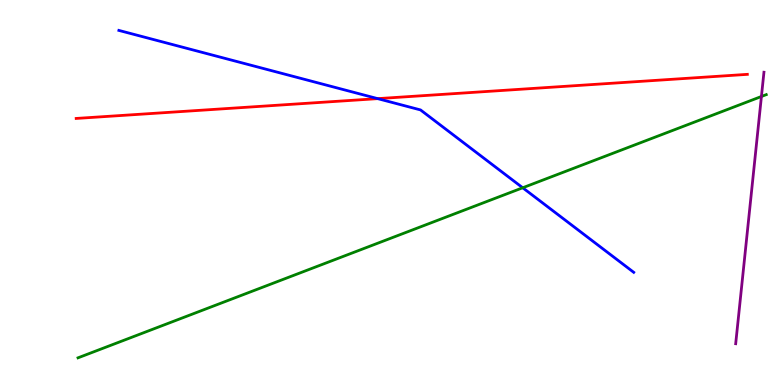[{'lines': ['blue', 'red'], 'intersections': [{'x': 4.87, 'y': 7.44}]}, {'lines': ['green', 'red'], 'intersections': []}, {'lines': ['purple', 'red'], 'intersections': []}, {'lines': ['blue', 'green'], 'intersections': [{'x': 6.74, 'y': 5.12}]}, {'lines': ['blue', 'purple'], 'intersections': []}, {'lines': ['green', 'purple'], 'intersections': [{'x': 9.82, 'y': 7.49}]}]